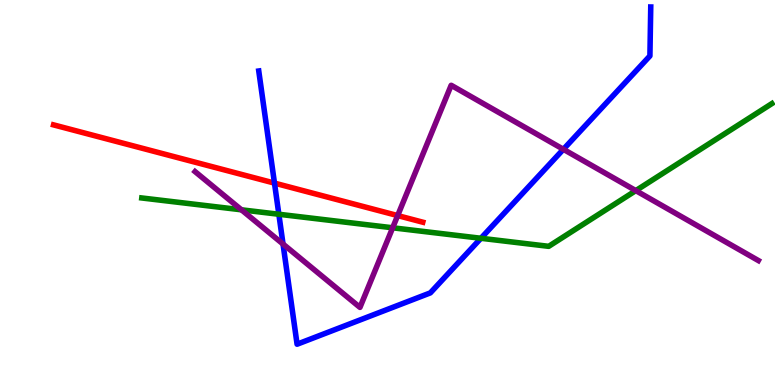[{'lines': ['blue', 'red'], 'intersections': [{'x': 3.54, 'y': 5.24}]}, {'lines': ['green', 'red'], 'intersections': []}, {'lines': ['purple', 'red'], 'intersections': [{'x': 5.13, 'y': 4.4}]}, {'lines': ['blue', 'green'], 'intersections': [{'x': 3.6, 'y': 4.43}, {'x': 6.21, 'y': 3.81}]}, {'lines': ['blue', 'purple'], 'intersections': [{'x': 3.65, 'y': 3.66}, {'x': 7.27, 'y': 6.12}]}, {'lines': ['green', 'purple'], 'intersections': [{'x': 3.12, 'y': 4.55}, {'x': 5.07, 'y': 4.08}, {'x': 8.2, 'y': 5.05}]}]